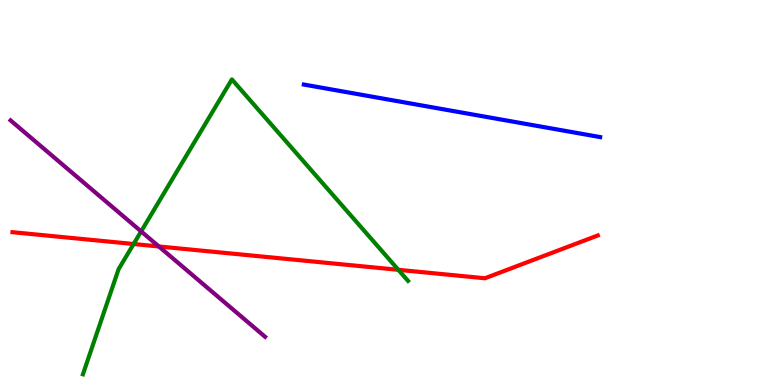[{'lines': ['blue', 'red'], 'intersections': []}, {'lines': ['green', 'red'], 'intersections': [{'x': 1.72, 'y': 3.66}, {'x': 5.14, 'y': 2.99}]}, {'lines': ['purple', 'red'], 'intersections': [{'x': 2.05, 'y': 3.6}]}, {'lines': ['blue', 'green'], 'intersections': []}, {'lines': ['blue', 'purple'], 'intersections': []}, {'lines': ['green', 'purple'], 'intersections': [{'x': 1.82, 'y': 3.99}]}]